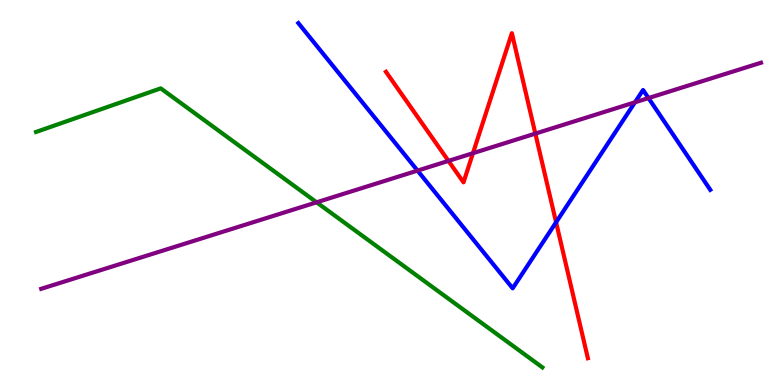[{'lines': ['blue', 'red'], 'intersections': [{'x': 7.18, 'y': 4.23}]}, {'lines': ['green', 'red'], 'intersections': []}, {'lines': ['purple', 'red'], 'intersections': [{'x': 5.79, 'y': 5.82}, {'x': 6.1, 'y': 6.02}, {'x': 6.91, 'y': 6.53}]}, {'lines': ['blue', 'green'], 'intersections': []}, {'lines': ['blue', 'purple'], 'intersections': [{'x': 5.39, 'y': 5.57}, {'x': 8.19, 'y': 7.34}, {'x': 8.37, 'y': 7.45}]}, {'lines': ['green', 'purple'], 'intersections': [{'x': 4.09, 'y': 4.75}]}]